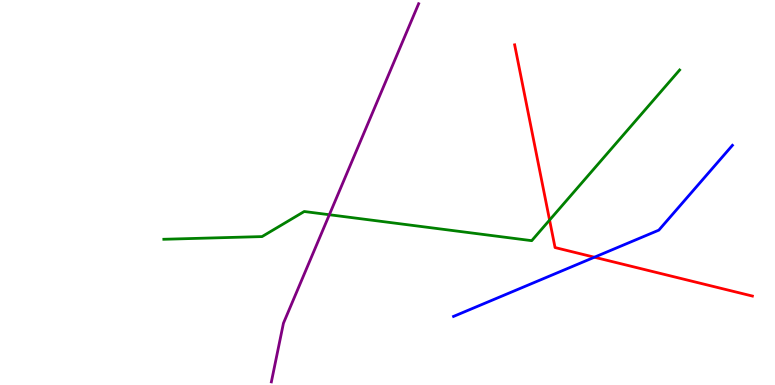[{'lines': ['blue', 'red'], 'intersections': [{'x': 7.67, 'y': 3.32}]}, {'lines': ['green', 'red'], 'intersections': [{'x': 7.09, 'y': 4.28}]}, {'lines': ['purple', 'red'], 'intersections': []}, {'lines': ['blue', 'green'], 'intersections': []}, {'lines': ['blue', 'purple'], 'intersections': []}, {'lines': ['green', 'purple'], 'intersections': [{'x': 4.25, 'y': 4.42}]}]